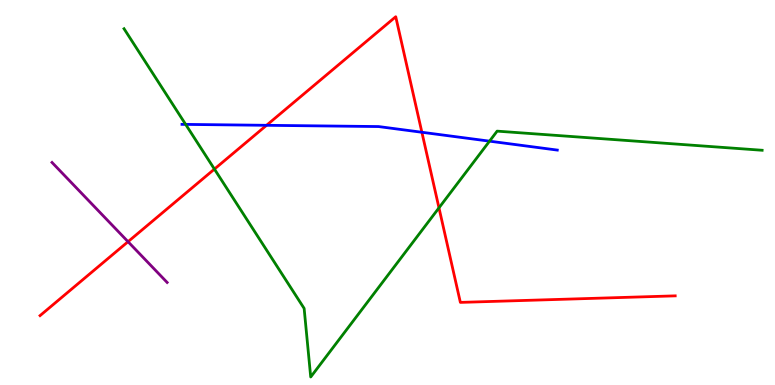[{'lines': ['blue', 'red'], 'intersections': [{'x': 3.44, 'y': 6.75}, {'x': 5.44, 'y': 6.56}]}, {'lines': ['green', 'red'], 'intersections': [{'x': 2.77, 'y': 5.61}, {'x': 5.66, 'y': 4.6}]}, {'lines': ['purple', 'red'], 'intersections': [{'x': 1.65, 'y': 3.72}]}, {'lines': ['blue', 'green'], 'intersections': [{'x': 2.4, 'y': 6.77}, {'x': 6.32, 'y': 6.33}]}, {'lines': ['blue', 'purple'], 'intersections': []}, {'lines': ['green', 'purple'], 'intersections': []}]